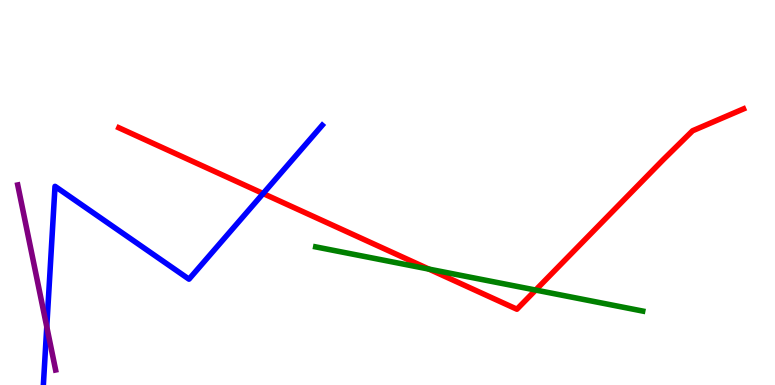[{'lines': ['blue', 'red'], 'intersections': [{'x': 3.4, 'y': 4.97}]}, {'lines': ['green', 'red'], 'intersections': [{'x': 5.53, 'y': 3.01}, {'x': 6.91, 'y': 2.47}]}, {'lines': ['purple', 'red'], 'intersections': []}, {'lines': ['blue', 'green'], 'intersections': []}, {'lines': ['blue', 'purple'], 'intersections': [{'x': 0.604, 'y': 1.51}]}, {'lines': ['green', 'purple'], 'intersections': []}]